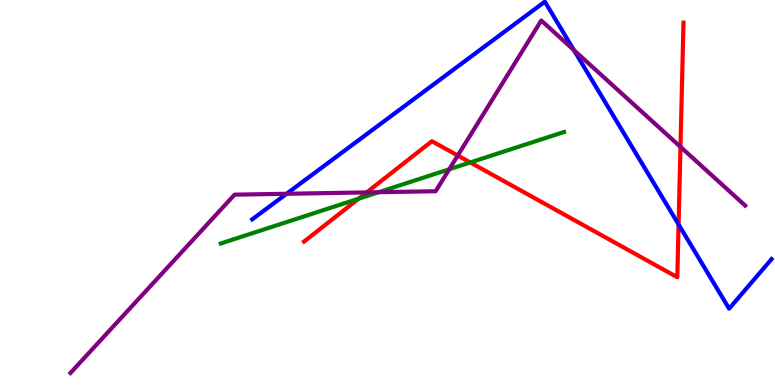[{'lines': ['blue', 'red'], 'intersections': [{'x': 8.76, 'y': 4.17}]}, {'lines': ['green', 'red'], 'intersections': [{'x': 4.63, 'y': 4.84}, {'x': 6.07, 'y': 5.78}]}, {'lines': ['purple', 'red'], 'intersections': [{'x': 4.73, 'y': 5.0}, {'x': 5.91, 'y': 5.96}, {'x': 8.78, 'y': 6.19}]}, {'lines': ['blue', 'green'], 'intersections': []}, {'lines': ['blue', 'purple'], 'intersections': [{'x': 3.7, 'y': 4.97}, {'x': 7.41, 'y': 8.7}]}, {'lines': ['green', 'purple'], 'intersections': [{'x': 4.89, 'y': 5.01}, {'x': 5.8, 'y': 5.6}]}]